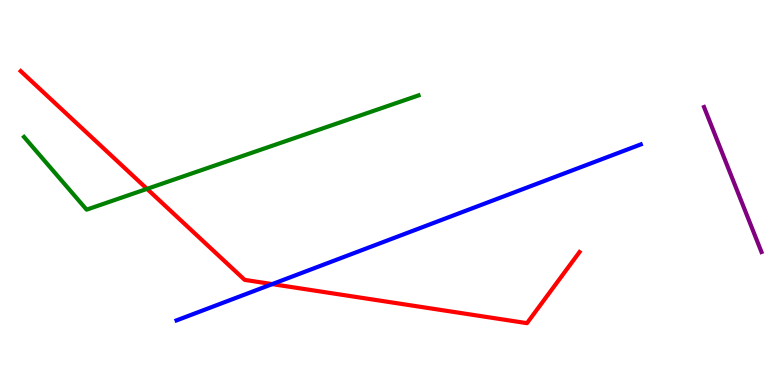[{'lines': ['blue', 'red'], 'intersections': [{'x': 3.51, 'y': 2.62}]}, {'lines': ['green', 'red'], 'intersections': [{'x': 1.9, 'y': 5.09}]}, {'lines': ['purple', 'red'], 'intersections': []}, {'lines': ['blue', 'green'], 'intersections': []}, {'lines': ['blue', 'purple'], 'intersections': []}, {'lines': ['green', 'purple'], 'intersections': []}]